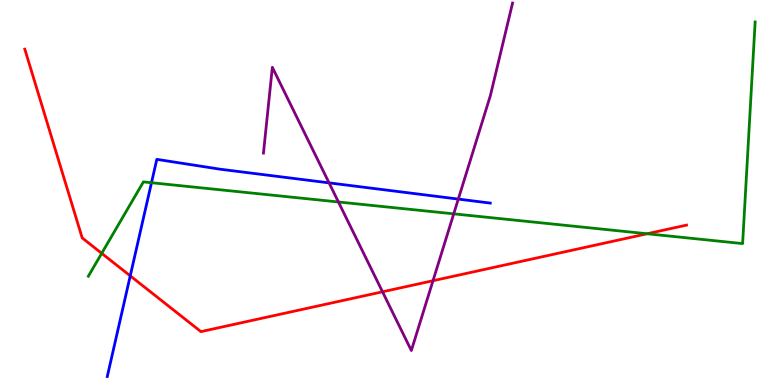[{'lines': ['blue', 'red'], 'intersections': [{'x': 1.68, 'y': 2.83}]}, {'lines': ['green', 'red'], 'intersections': [{'x': 1.31, 'y': 3.42}, {'x': 8.35, 'y': 3.93}]}, {'lines': ['purple', 'red'], 'intersections': [{'x': 4.94, 'y': 2.42}, {'x': 5.59, 'y': 2.71}]}, {'lines': ['blue', 'green'], 'intersections': [{'x': 1.95, 'y': 5.25}]}, {'lines': ['blue', 'purple'], 'intersections': [{'x': 4.25, 'y': 5.25}, {'x': 5.91, 'y': 4.83}]}, {'lines': ['green', 'purple'], 'intersections': [{'x': 4.37, 'y': 4.75}, {'x': 5.85, 'y': 4.45}]}]